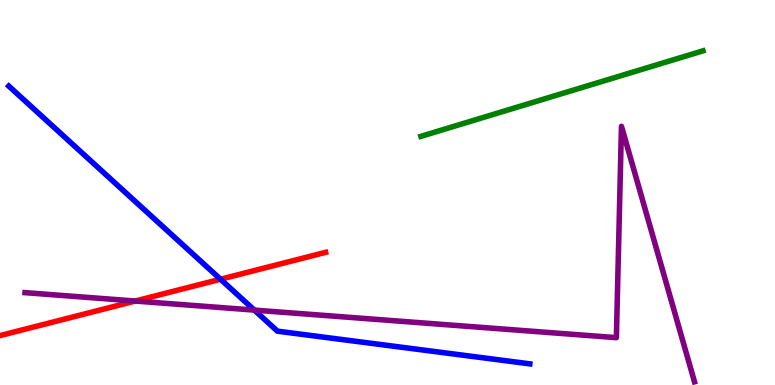[{'lines': ['blue', 'red'], 'intersections': [{'x': 2.85, 'y': 2.75}]}, {'lines': ['green', 'red'], 'intersections': []}, {'lines': ['purple', 'red'], 'intersections': [{'x': 1.75, 'y': 2.18}]}, {'lines': ['blue', 'green'], 'intersections': []}, {'lines': ['blue', 'purple'], 'intersections': [{'x': 3.28, 'y': 1.95}]}, {'lines': ['green', 'purple'], 'intersections': []}]